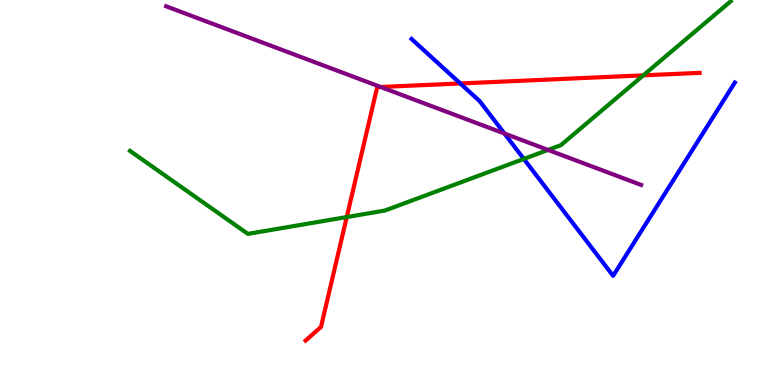[{'lines': ['blue', 'red'], 'intersections': [{'x': 5.94, 'y': 7.83}]}, {'lines': ['green', 'red'], 'intersections': [{'x': 4.47, 'y': 4.36}, {'x': 8.3, 'y': 8.04}]}, {'lines': ['purple', 'red'], 'intersections': [{'x': 4.91, 'y': 7.74}]}, {'lines': ['blue', 'green'], 'intersections': [{'x': 6.76, 'y': 5.87}]}, {'lines': ['blue', 'purple'], 'intersections': [{'x': 6.51, 'y': 6.53}]}, {'lines': ['green', 'purple'], 'intersections': [{'x': 7.07, 'y': 6.11}]}]